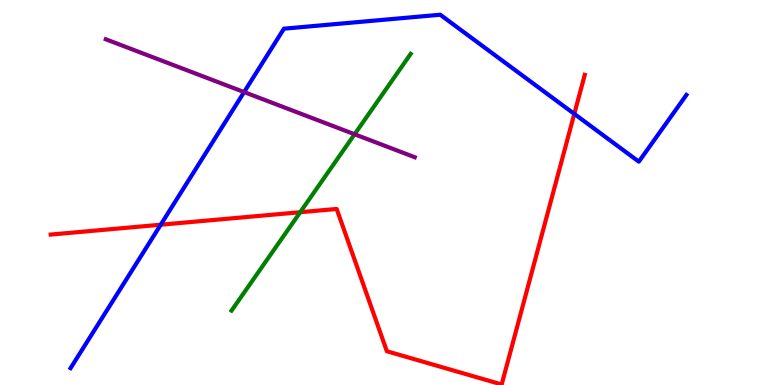[{'lines': ['blue', 'red'], 'intersections': [{'x': 2.07, 'y': 4.16}, {'x': 7.41, 'y': 7.04}]}, {'lines': ['green', 'red'], 'intersections': [{'x': 3.87, 'y': 4.49}]}, {'lines': ['purple', 'red'], 'intersections': []}, {'lines': ['blue', 'green'], 'intersections': []}, {'lines': ['blue', 'purple'], 'intersections': [{'x': 3.15, 'y': 7.61}]}, {'lines': ['green', 'purple'], 'intersections': [{'x': 4.58, 'y': 6.51}]}]